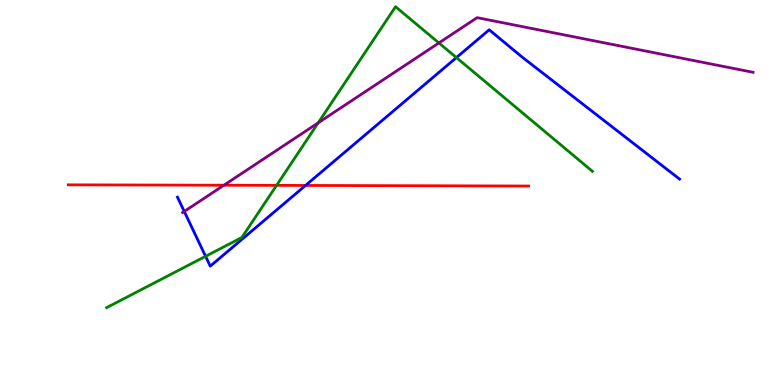[{'lines': ['blue', 'red'], 'intersections': [{'x': 3.94, 'y': 5.18}]}, {'lines': ['green', 'red'], 'intersections': [{'x': 3.57, 'y': 5.19}]}, {'lines': ['purple', 'red'], 'intersections': [{'x': 2.89, 'y': 5.19}]}, {'lines': ['blue', 'green'], 'intersections': [{'x': 2.65, 'y': 3.34}, {'x': 5.89, 'y': 8.5}]}, {'lines': ['blue', 'purple'], 'intersections': [{'x': 2.38, 'y': 4.51}]}, {'lines': ['green', 'purple'], 'intersections': [{'x': 4.11, 'y': 6.81}, {'x': 5.66, 'y': 8.88}]}]